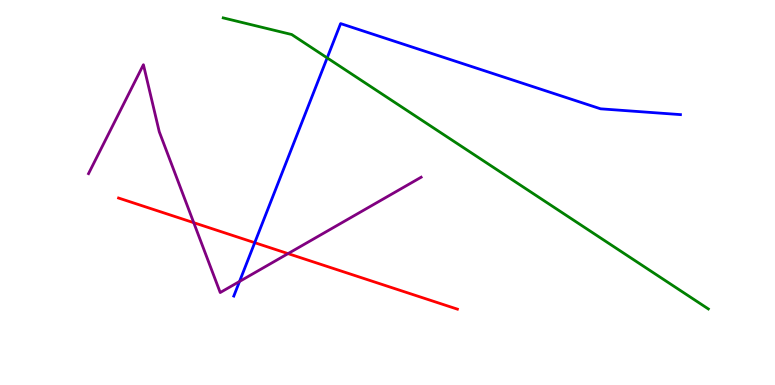[{'lines': ['blue', 'red'], 'intersections': [{'x': 3.29, 'y': 3.7}]}, {'lines': ['green', 'red'], 'intersections': []}, {'lines': ['purple', 'red'], 'intersections': [{'x': 2.5, 'y': 4.22}, {'x': 3.72, 'y': 3.41}]}, {'lines': ['blue', 'green'], 'intersections': [{'x': 4.22, 'y': 8.5}]}, {'lines': ['blue', 'purple'], 'intersections': [{'x': 3.09, 'y': 2.69}]}, {'lines': ['green', 'purple'], 'intersections': []}]